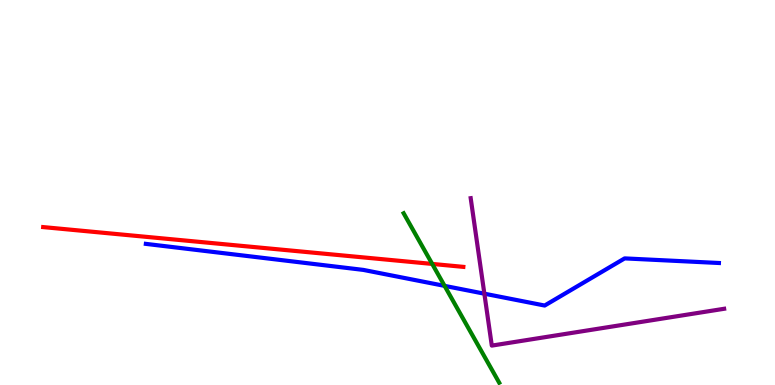[{'lines': ['blue', 'red'], 'intersections': []}, {'lines': ['green', 'red'], 'intersections': [{'x': 5.58, 'y': 3.14}]}, {'lines': ['purple', 'red'], 'intersections': []}, {'lines': ['blue', 'green'], 'intersections': [{'x': 5.74, 'y': 2.57}]}, {'lines': ['blue', 'purple'], 'intersections': [{'x': 6.25, 'y': 2.37}]}, {'lines': ['green', 'purple'], 'intersections': []}]